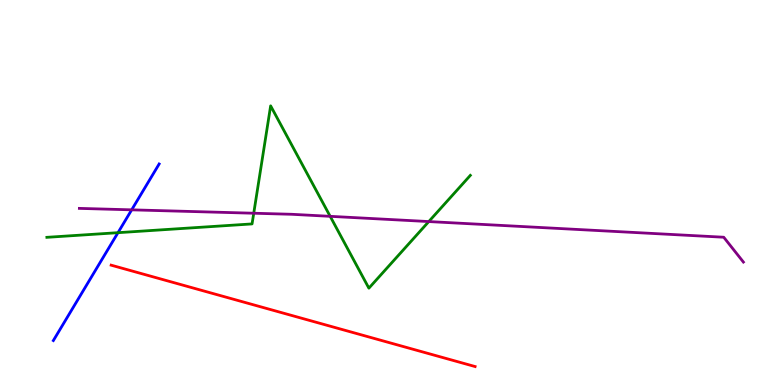[{'lines': ['blue', 'red'], 'intersections': []}, {'lines': ['green', 'red'], 'intersections': []}, {'lines': ['purple', 'red'], 'intersections': []}, {'lines': ['blue', 'green'], 'intersections': [{'x': 1.52, 'y': 3.96}]}, {'lines': ['blue', 'purple'], 'intersections': [{'x': 1.7, 'y': 4.55}]}, {'lines': ['green', 'purple'], 'intersections': [{'x': 3.27, 'y': 4.46}, {'x': 4.26, 'y': 4.38}, {'x': 5.53, 'y': 4.24}]}]